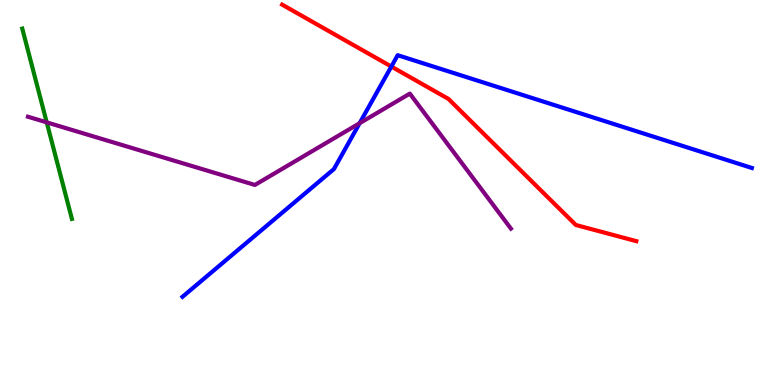[{'lines': ['blue', 'red'], 'intersections': [{'x': 5.05, 'y': 8.27}]}, {'lines': ['green', 'red'], 'intersections': []}, {'lines': ['purple', 'red'], 'intersections': []}, {'lines': ['blue', 'green'], 'intersections': []}, {'lines': ['blue', 'purple'], 'intersections': [{'x': 4.64, 'y': 6.8}]}, {'lines': ['green', 'purple'], 'intersections': [{'x': 0.603, 'y': 6.82}]}]